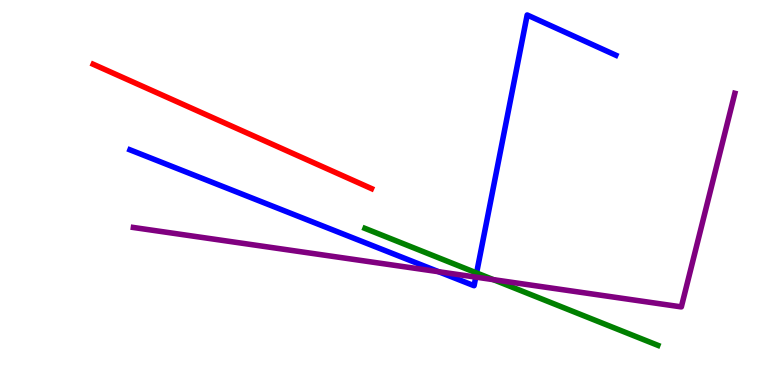[{'lines': ['blue', 'red'], 'intersections': []}, {'lines': ['green', 'red'], 'intersections': []}, {'lines': ['purple', 'red'], 'intersections': []}, {'lines': ['blue', 'green'], 'intersections': [{'x': 6.15, 'y': 2.91}]}, {'lines': ['blue', 'purple'], 'intersections': [{'x': 5.66, 'y': 2.94}, {'x': 6.14, 'y': 2.8}]}, {'lines': ['green', 'purple'], 'intersections': [{'x': 6.37, 'y': 2.74}]}]